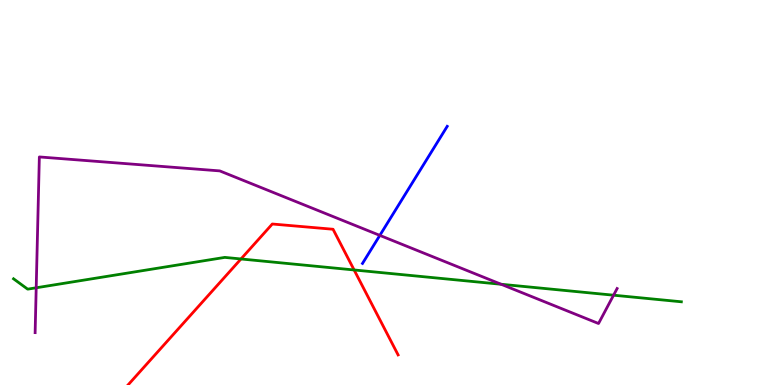[{'lines': ['blue', 'red'], 'intersections': []}, {'lines': ['green', 'red'], 'intersections': [{'x': 3.11, 'y': 3.27}, {'x': 4.57, 'y': 2.99}]}, {'lines': ['purple', 'red'], 'intersections': []}, {'lines': ['blue', 'green'], 'intersections': []}, {'lines': ['blue', 'purple'], 'intersections': [{'x': 4.9, 'y': 3.89}]}, {'lines': ['green', 'purple'], 'intersections': [{'x': 0.467, 'y': 2.53}, {'x': 6.47, 'y': 2.62}, {'x': 7.92, 'y': 2.33}]}]